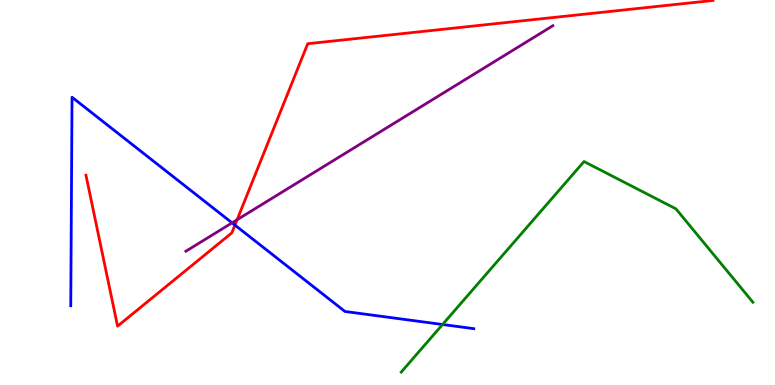[{'lines': ['blue', 'red'], 'intersections': [{'x': 3.03, 'y': 4.15}]}, {'lines': ['green', 'red'], 'intersections': []}, {'lines': ['purple', 'red'], 'intersections': [{'x': 3.06, 'y': 4.29}]}, {'lines': ['blue', 'green'], 'intersections': [{'x': 5.71, 'y': 1.57}]}, {'lines': ['blue', 'purple'], 'intersections': [{'x': 2.99, 'y': 4.21}]}, {'lines': ['green', 'purple'], 'intersections': []}]